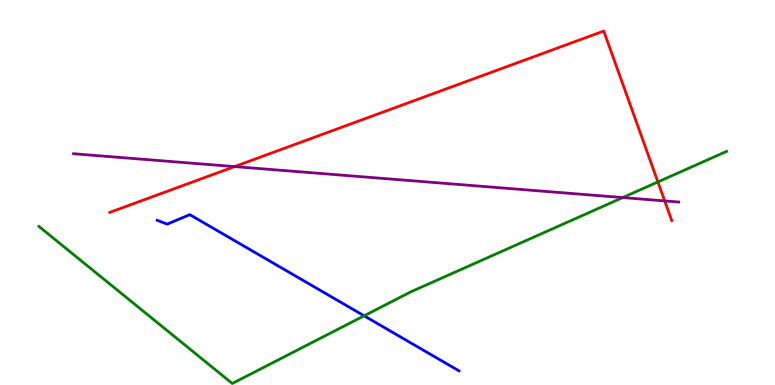[{'lines': ['blue', 'red'], 'intersections': []}, {'lines': ['green', 'red'], 'intersections': [{'x': 8.49, 'y': 5.27}]}, {'lines': ['purple', 'red'], 'intersections': [{'x': 3.03, 'y': 5.67}, {'x': 8.58, 'y': 4.78}]}, {'lines': ['blue', 'green'], 'intersections': [{'x': 4.7, 'y': 1.8}]}, {'lines': ['blue', 'purple'], 'intersections': []}, {'lines': ['green', 'purple'], 'intersections': [{'x': 8.04, 'y': 4.87}]}]